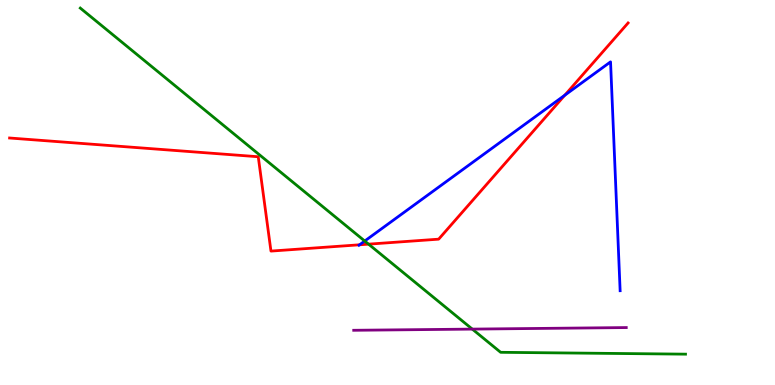[{'lines': ['blue', 'red'], 'intersections': [{'x': 4.64, 'y': 3.64}, {'x': 7.29, 'y': 7.53}]}, {'lines': ['green', 'red'], 'intersections': [{'x': 4.76, 'y': 3.66}]}, {'lines': ['purple', 'red'], 'intersections': []}, {'lines': ['blue', 'green'], 'intersections': [{'x': 4.71, 'y': 3.74}]}, {'lines': ['blue', 'purple'], 'intersections': []}, {'lines': ['green', 'purple'], 'intersections': [{'x': 6.09, 'y': 1.45}]}]